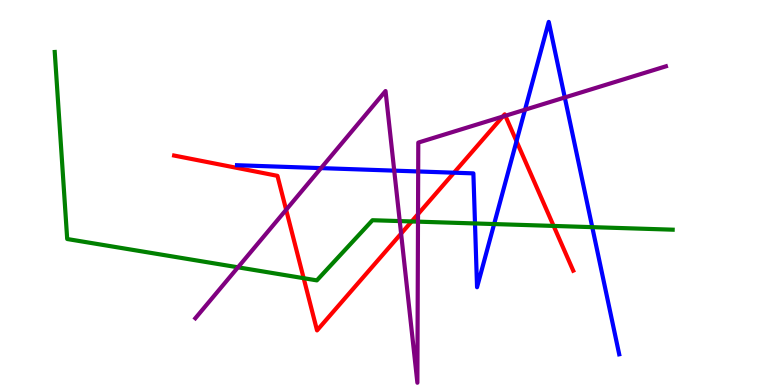[{'lines': ['blue', 'red'], 'intersections': [{'x': 5.86, 'y': 5.51}, {'x': 6.66, 'y': 6.33}]}, {'lines': ['green', 'red'], 'intersections': [{'x': 3.92, 'y': 2.77}, {'x': 5.31, 'y': 4.25}, {'x': 7.14, 'y': 4.13}]}, {'lines': ['purple', 'red'], 'intersections': [{'x': 3.69, 'y': 4.55}, {'x': 5.18, 'y': 3.93}, {'x': 5.39, 'y': 4.44}, {'x': 6.49, 'y': 6.97}, {'x': 6.52, 'y': 6.99}]}, {'lines': ['blue', 'green'], 'intersections': [{'x': 6.13, 'y': 4.2}, {'x': 6.38, 'y': 4.18}, {'x': 7.64, 'y': 4.1}]}, {'lines': ['blue', 'purple'], 'intersections': [{'x': 4.14, 'y': 5.63}, {'x': 5.09, 'y': 5.57}, {'x': 5.4, 'y': 5.55}, {'x': 6.77, 'y': 7.15}, {'x': 7.29, 'y': 7.47}]}, {'lines': ['green', 'purple'], 'intersections': [{'x': 3.07, 'y': 3.06}, {'x': 5.16, 'y': 4.26}, {'x': 5.39, 'y': 4.24}]}]